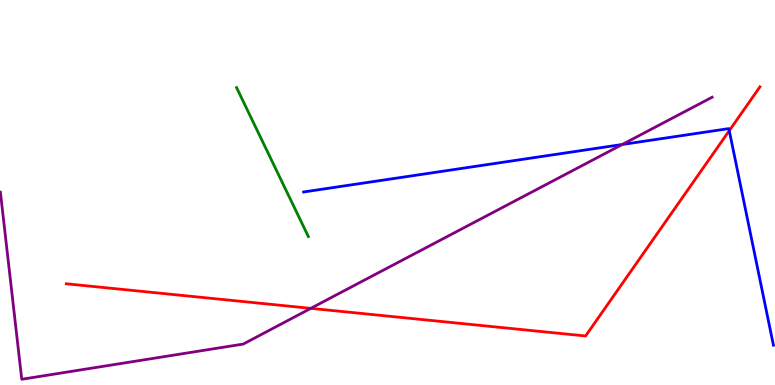[{'lines': ['blue', 'red'], 'intersections': [{'x': 9.41, 'y': 6.61}]}, {'lines': ['green', 'red'], 'intersections': []}, {'lines': ['purple', 'red'], 'intersections': [{'x': 4.01, 'y': 1.99}]}, {'lines': ['blue', 'green'], 'intersections': []}, {'lines': ['blue', 'purple'], 'intersections': [{'x': 8.03, 'y': 6.25}]}, {'lines': ['green', 'purple'], 'intersections': []}]